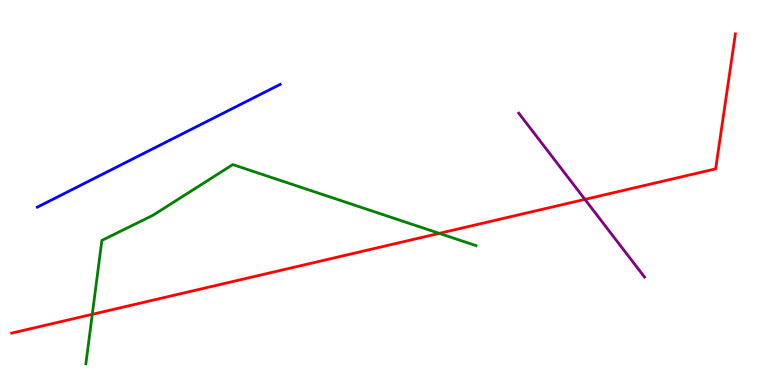[{'lines': ['blue', 'red'], 'intersections': []}, {'lines': ['green', 'red'], 'intersections': [{'x': 1.19, 'y': 1.84}, {'x': 5.67, 'y': 3.94}]}, {'lines': ['purple', 'red'], 'intersections': [{'x': 7.55, 'y': 4.82}]}, {'lines': ['blue', 'green'], 'intersections': []}, {'lines': ['blue', 'purple'], 'intersections': []}, {'lines': ['green', 'purple'], 'intersections': []}]